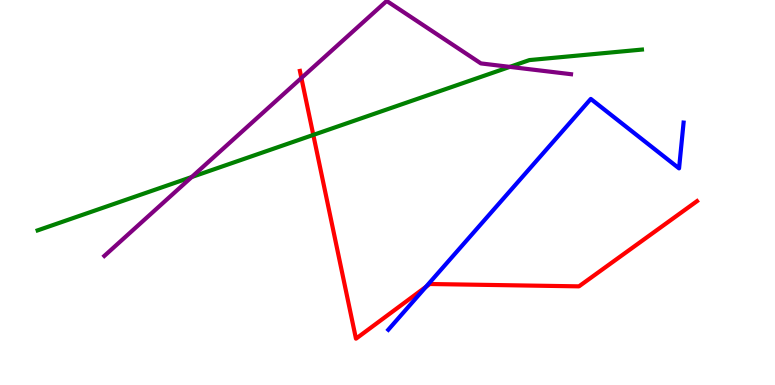[{'lines': ['blue', 'red'], 'intersections': [{'x': 5.5, 'y': 2.55}]}, {'lines': ['green', 'red'], 'intersections': [{'x': 4.04, 'y': 6.5}]}, {'lines': ['purple', 'red'], 'intersections': [{'x': 3.89, 'y': 7.97}]}, {'lines': ['blue', 'green'], 'intersections': []}, {'lines': ['blue', 'purple'], 'intersections': []}, {'lines': ['green', 'purple'], 'intersections': [{'x': 2.47, 'y': 5.4}, {'x': 6.58, 'y': 8.26}]}]